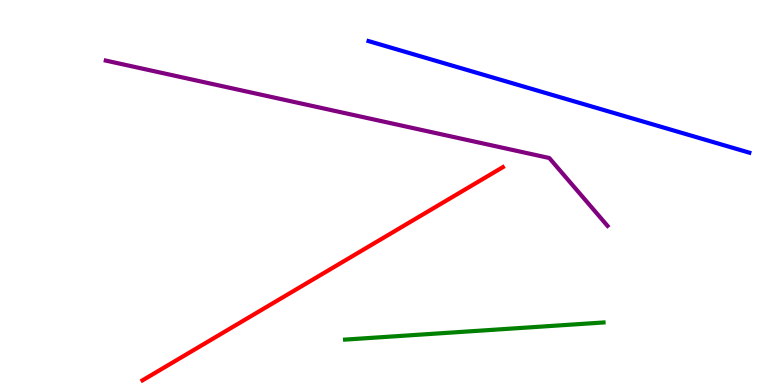[{'lines': ['blue', 'red'], 'intersections': []}, {'lines': ['green', 'red'], 'intersections': []}, {'lines': ['purple', 'red'], 'intersections': []}, {'lines': ['blue', 'green'], 'intersections': []}, {'lines': ['blue', 'purple'], 'intersections': []}, {'lines': ['green', 'purple'], 'intersections': []}]